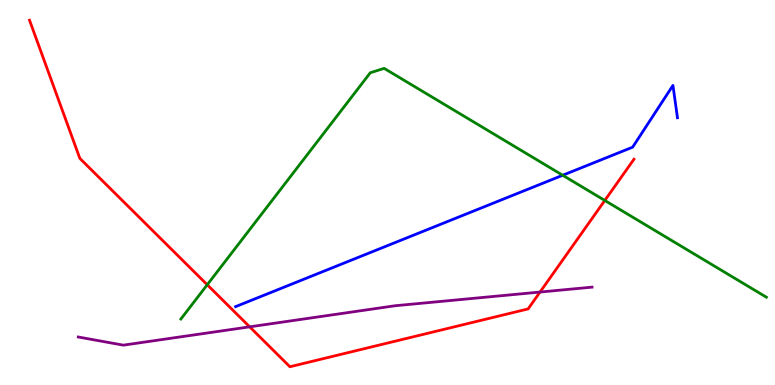[{'lines': ['blue', 'red'], 'intersections': []}, {'lines': ['green', 'red'], 'intersections': [{'x': 2.67, 'y': 2.6}, {'x': 7.8, 'y': 4.79}]}, {'lines': ['purple', 'red'], 'intersections': [{'x': 3.22, 'y': 1.51}, {'x': 6.97, 'y': 2.41}]}, {'lines': ['blue', 'green'], 'intersections': [{'x': 7.26, 'y': 5.45}]}, {'lines': ['blue', 'purple'], 'intersections': []}, {'lines': ['green', 'purple'], 'intersections': []}]